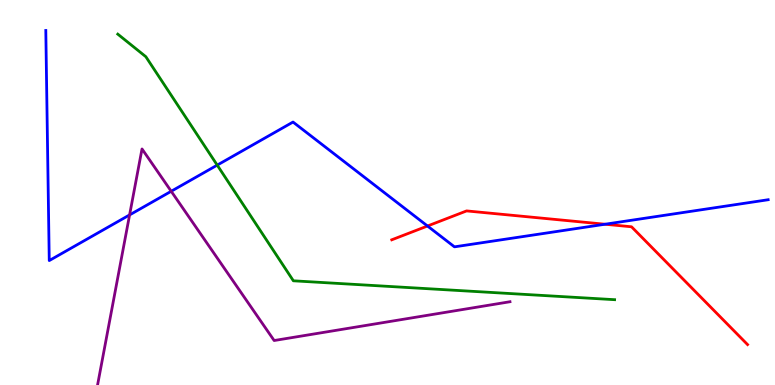[{'lines': ['blue', 'red'], 'intersections': [{'x': 5.52, 'y': 4.13}, {'x': 7.81, 'y': 4.18}]}, {'lines': ['green', 'red'], 'intersections': []}, {'lines': ['purple', 'red'], 'intersections': []}, {'lines': ['blue', 'green'], 'intersections': [{'x': 2.8, 'y': 5.71}]}, {'lines': ['blue', 'purple'], 'intersections': [{'x': 1.67, 'y': 4.42}, {'x': 2.21, 'y': 5.03}]}, {'lines': ['green', 'purple'], 'intersections': []}]